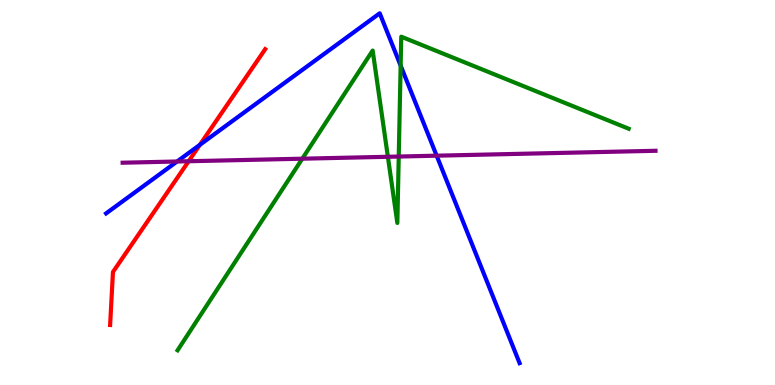[{'lines': ['blue', 'red'], 'intersections': [{'x': 2.58, 'y': 6.24}]}, {'lines': ['green', 'red'], 'intersections': []}, {'lines': ['purple', 'red'], 'intersections': [{'x': 2.43, 'y': 5.81}]}, {'lines': ['blue', 'green'], 'intersections': [{'x': 5.17, 'y': 8.3}]}, {'lines': ['blue', 'purple'], 'intersections': [{'x': 2.28, 'y': 5.81}, {'x': 5.63, 'y': 5.96}]}, {'lines': ['green', 'purple'], 'intersections': [{'x': 3.9, 'y': 5.88}, {'x': 5.0, 'y': 5.93}, {'x': 5.15, 'y': 5.93}]}]